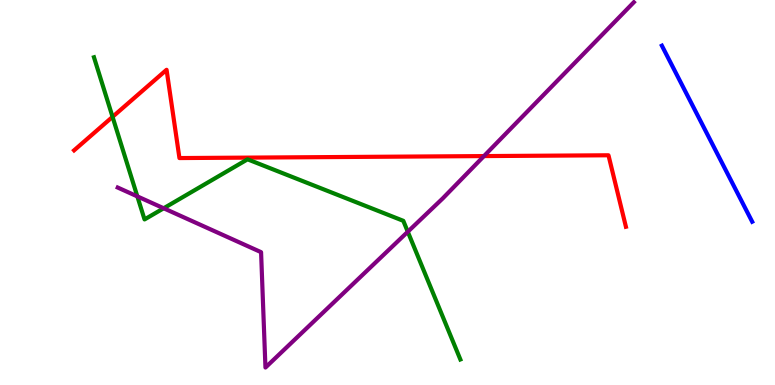[{'lines': ['blue', 'red'], 'intersections': []}, {'lines': ['green', 'red'], 'intersections': [{'x': 1.45, 'y': 6.96}]}, {'lines': ['purple', 'red'], 'intersections': [{'x': 6.24, 'y': 5.95}]}, {'lines': ['blue', 'green'], 'intersections': []}, {'lines': ['blue', 'purple'], 'intersections': []}, {'lines': ['green', 'purple'], 'intersections': [{'x': 1.77, 'y': 4.9}, {'x': 2.11, 'y': 4.59}, {'x': 5.26, 'y': 3.98}]}]